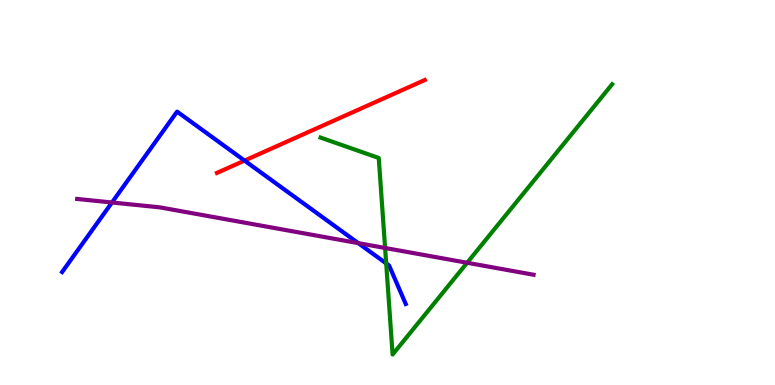[{'lines': ['blue', 'red'], 'intersections': [{'x': 3.16, 'y': 5.83}]}, {'lines': ['green', 'red'], 'intersections': []}, {'lines': ['purple', 'red'], 'intersections': []}, {'lines': ['blue', 'green'], 'intersections': [{'x': 4.98, 'y': 3.16}]}, {'lines': ['blue', 'purple'], 'intersections': [{'x': 1.44, 'y': 4.74}, {'x': 4.62, 'y': 3.68}]}, {'lines': ['green', 'purple'], 'intersections': [{'x': 4.97, 'y': 3.56}, {'x': 6.03, 'y': 3.17}]}]